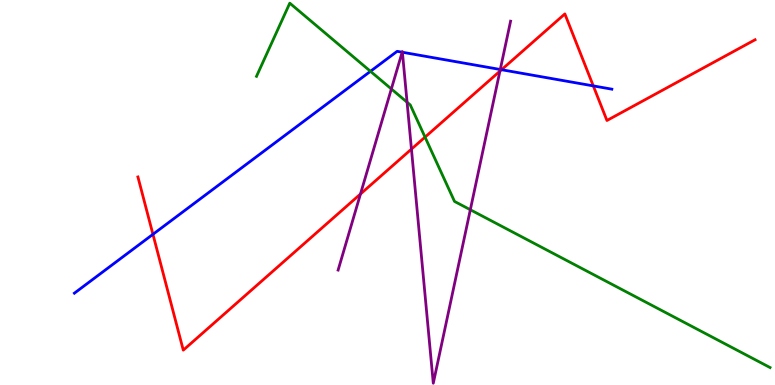[{'lines': ['blue', 'red'], 'intersections': [{'x': 1.97, 'y': 3.91}, {'x': 6.47, 'y': 8.19}, {'x': 7.66, 'y': 7.77}]}, {'lines': ['green', 'red'], 'intersections': [{'x': 5.48, 'y': 6.44}]}, {'lines': ['purple', 'red'], 'intersections': [{'x': 4.65, 'y': 4.96}, {'x': 5.31, 'y': 6.13}, {'x': 6.45, 'y': 8.15}]}, {'lines': ['blue', 'green'], 'intersections': [{'x': 4.78, 'y': 8.15}]}, {'lines': ['blue', 'purple'], 'intersections': [{'x': 5.19, 'y': 8.64}, {'x': 5.19, 'y': 8.64}, {'x': 6.46, 'y': 8.19}]}, {'lines': ['green', 'purple'], 'intersections': [{'x': 5.05, 'y': 7.69}, {'x': 5.25, 'y': 7.34}, {'x': 6.07, 'y': 4.55}]}]